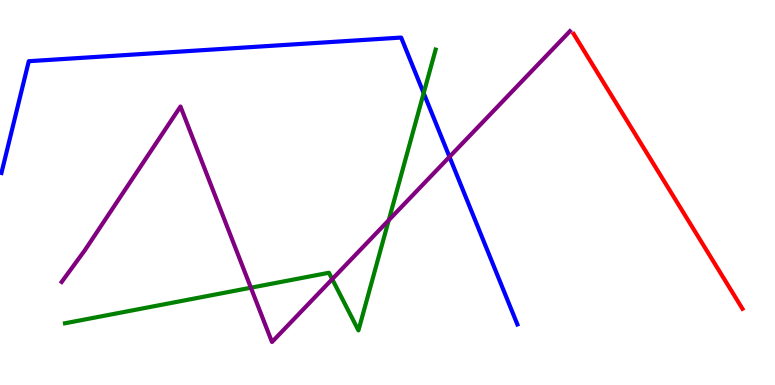[{'lines': ['blue', 'red'], 'intersections': []}, {'lines': ['green', 'red'], 'intersections': []}, {'lines': ['purple', 'red'], 'intersections': []}, {'lines': ['blue', 'green'], 'intersections': [{'x': 5.47, 'y': 7.58}]}, {'lines': ['blue', 'purple'], 'intersections': [{'x': 5.8, 'y': 5.93}]}, {'lines': ['green', 'purple'], 'intersections': [{'x': 3.24, 'y': 2.53}, {'x': 4.29, 'y': 2.75}, {'x': 5.02, 'y': 4.28}]}]